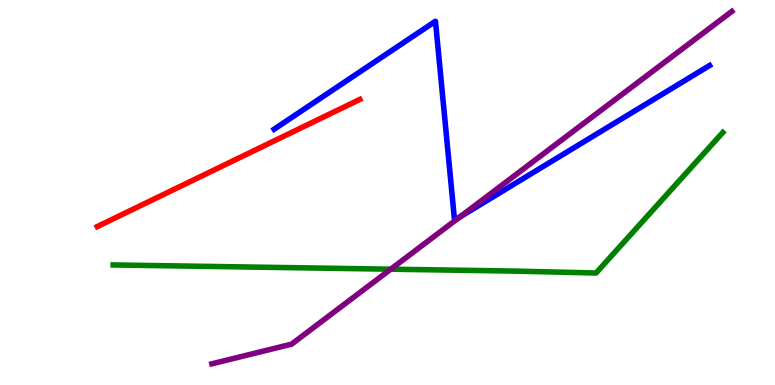[{'lines': ['blue', 'red'], 'intersections': []}, {'lines': ['green', 'red'], 'intersections': []}, {'lines': ['purple', 'red'], 'intersections': []}, {'lines': ['blue', 'green'], 'intersections': []}, {'lines': ['blue', 'purple'], 'intersections': [{'x': 5.93, 'y': 4.36}]}, {'lines': ['green', 'purple'], 'intersections': [{'x': 5.04, 'y': 3.01}]}]